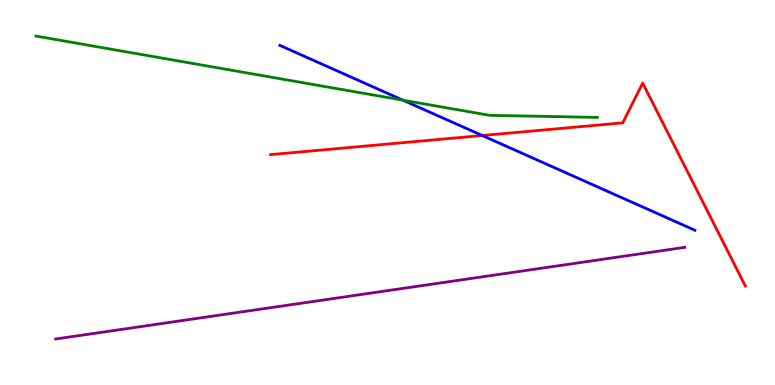[{'lines': ['blue', 'red'], 'intersections': [{'x': 6.22, 'y': 6.48}]}, {'lines': ['green', 'red'], 'intersections': []}, {'lines': ['purple', 'red'], 'intersections': []}, {'lines': ['blue', 'green'], 'intersections': [{'x': 5.2, 'y': 7.4}]}, {'lines': ['blue', 'purple'], 'intersections': []}, {'lines': ['green', 'purple'], 'intersections': []}]